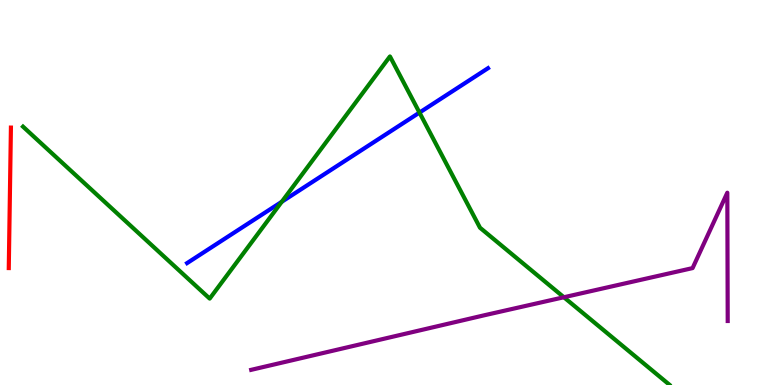[{'lines': ['blue', 'red'], 'intersections': []}, {'lines': ['green', 'red'], 'intersections': []}, {'lines': ['purple', 'red'], 'intersections': []}, {'lines': ['blue', 'green'], 'intersections': [{'x': 3.64, 'y': 4.76}, {'x': 5.41, 'y': 7.08}]}, {'lines': ['blue', 'purple'], 'intersections': []}, {'lines': ['green', 'purple'], 'intersections': [{'x': 7.28, 'y': 2.28}]}]